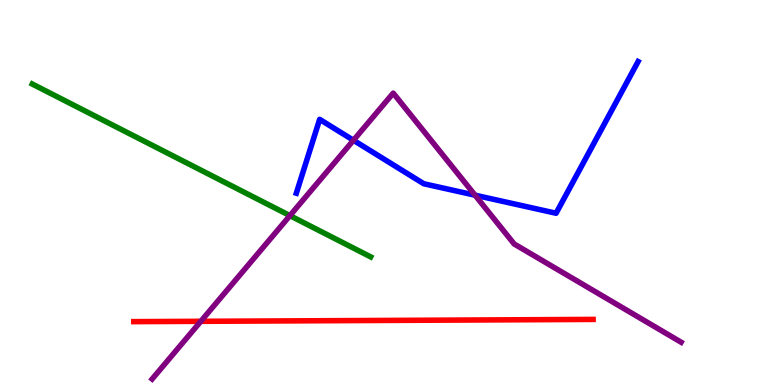[{'lines': ['blue', 'red'], 'intersections': []}, {'lines': ['green', 'red'], 'intersections': []}, {'lines': ['purple', 'red'], 'intersections': [{'x': 2.59, 'y': 1.65}]}, {'lines': ['blue', 'green'], 'intersections': []}, {'lines': ['blue', 'purple'], 'intersections': [{'x': 4.56, 'y': 6.36}, {'x': 6.13, 'y': 4.93}]}, {'lines': ['green', 'purple'], 'intersections': [{'x': 3.74, 'y': 4.4}]}]